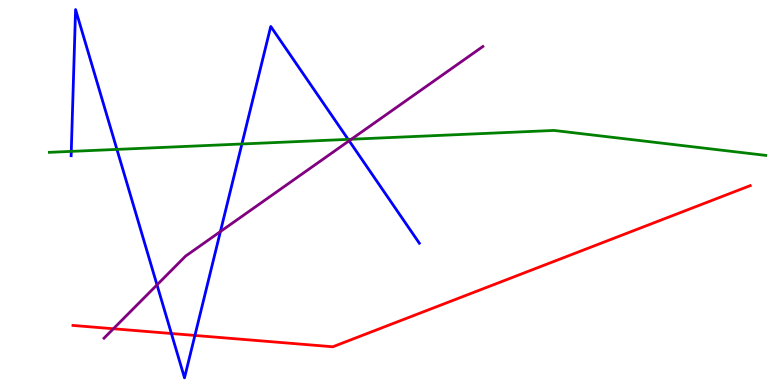[{'lines': ['blue', 'red'], 'intersections': [{'x': 2.21, 'y': 1.34}, {'x': 2.51, 'y': 1.29}]}, {'lines': ['green', 'red'], 'intersections': []}, {'lines': ['purple', 'red'], 'intersections': [{'x': 1.46, 'y': 1.46}]}, {'lines': ['blue', 'green'], 'intersections': [{'x': 0.92, 'y': 6.07}, {'x': 1.51, 'y': 6.12}, {'x': 3.12, 'y': 6.26}, {'x': 4.49, 'y': 6.38}]}, {'lines': ['blue', 'purple'], 'intersections': [{'x': 2.03, 'y': 2.6}, {'x': 2.84, 'y': 3.99}, {'x': 4.5, 'y': 6.34}]}, {'lines': ['green', 'purple'], 'intersections': [{'x': 4.53, 'y': 6.38}]}]